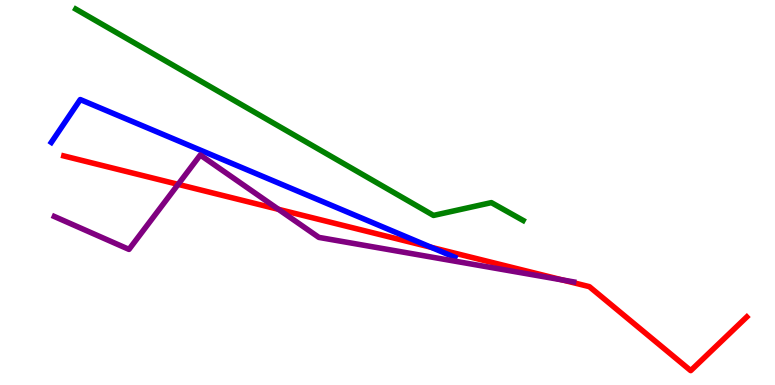[{'lines': ['blue', 'red'], 'intersections': [{'x': 5.56, 'y': 3.58}]}, {'lines': ['green', 'red'], 'intersections': []}, {'lines': ['purple', 'red'], 'intersections': [{'x': 2.3, 'y': 5.21}, {'x': 3.59, 'y': 4.56}, {'x': 7.26, 'y': 2.73}]}, {'lines': ['blue', 'green'], 'intersections': []}, {'lines': ['blue', 'purple'], 'intersections': []}, {'lines': ['green', 'purple'], 'intersections': []}]